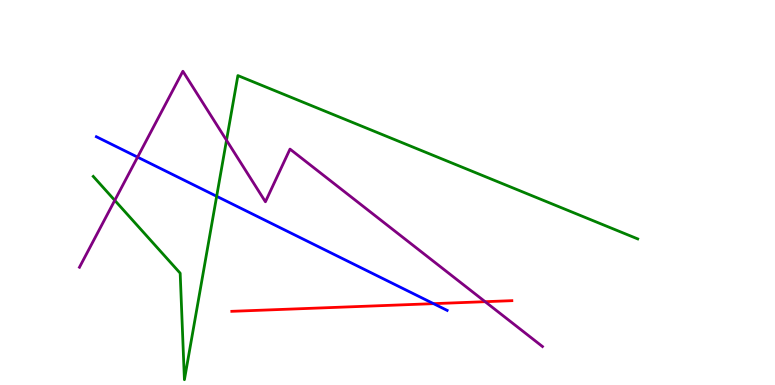[{'lines': ['blue', 'red'], 'intersections': [{'x': 5.59, 'y': 2.11}]}, {'lines': ['green', 'red'], 'intersections': []}, {'lines': ['purple', 'red'], 'intersections': [{'x': 6.26, 'y': 2.16}]}, {'lines': ['blue', 'green'], 'intersections': [{'x': 2.8, 'y': 4.9}]}, {'lines': ['blue', 'purple'], 'intersections': [{'x': 1.78, 'y': 5.92}]}, {'lines': ['green', 'purple'], 'intersections': [{'x': 1.48, 'y': 4.8}, {'x': 2.92, 'y': 6.36}]}]